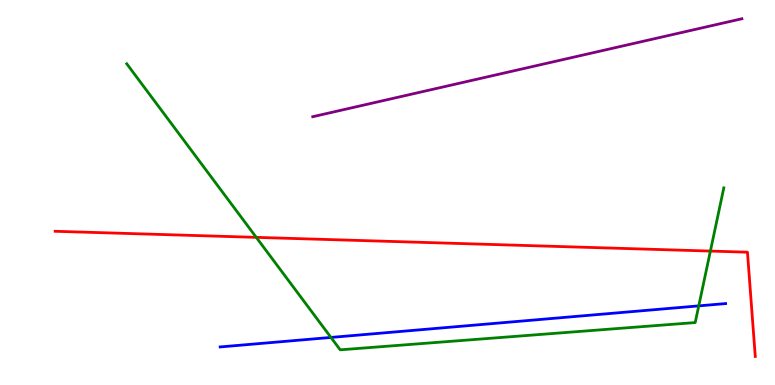[{'lines': ['blue', 'red'], 'intersections': []}, {'lines': ['green', 'red'], 'intersections': [{'x': 3.31, 'y': 3.83}, {'x': 9.17, 'y': 3.48}]}, {'lines': ['purple', 'red'], 'intersections': []}, {'lines': ['blue', 'green'], 'intersections': [{'x': 4.27, 'y': 1.24}, {'x': 9.02, 'y': 2.06}]}, {'lines': ['blue', 'purple'], 'intersections': []}, {'lines': ['green', 'purple'], 'intersections': []}]